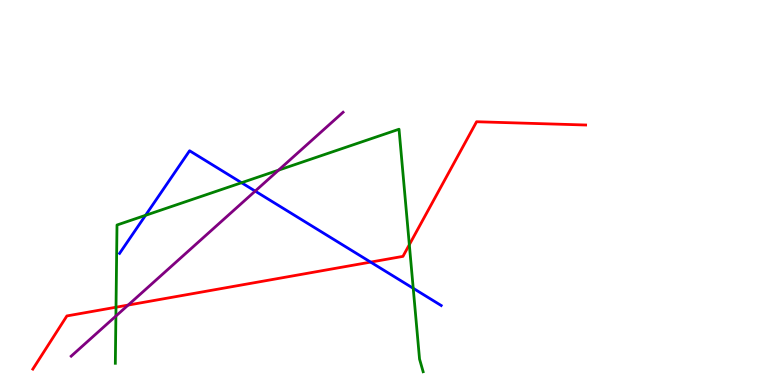[{'lines': ['blue', 'red'], 'intersections': [{'x': 4.78, 'y': 3.19}]}, {'lines': ['green', 'red'], 'intersections': [{'x': 1.5, 'y': 2.02}, {'x': 5.28, 'y': 3.64}]}, {'lines': ['purple', 'red'], 'intersections': [{'x': 1.65, 'y': 2.08}]}, {'lines': ['blue', 'green'], 'intersections': [{'x': 1.88, 'y': 4.41}, {'x': 3.12, 'y': 5.25}, {'x': 5.33, 'y': 2.51}]}, {'lines': ['blue', 'purple'], 'intersections': [{'x': 3.29, 'y': 5.04}]}, {'lines': ['green', 'purple'], 'intersections': [{'x': 1.5, 'y': 1.79}, {'x': 3.59, 'y': 5.58}]}]